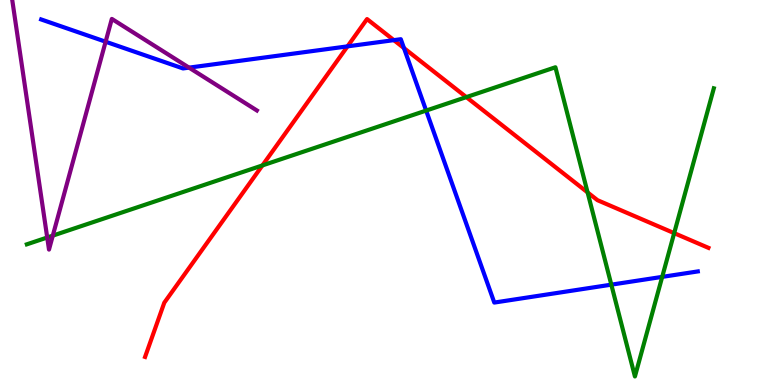[{'lines': ['blue', 'red'], 'intersections': [{'x': 4.48, 'y': 8.8}, {'x': 5.08, 'y': 8.96}, {'x': 5.21, 'y': 8.75}]}, {'lines': ['green', 'red'], 'intersections': [{'x': 3.39, 'y': 5.7}, {'x': 6.02, 'y': 7.48}, {'x': 7.58, 'y': 5.0}, {'x': 8.7, 'y': 3.94}]}, {'lines': ['purple', 'red'], 'intersections': []}, {'lines': ['blue', 'green'], 'intersections': [{'x': 5.5, 'y': 7.13}, {'x': 7.89, 'y': 2.61}, {'x': 8.54, 'y': 2.81}]}, {'lines': ['blue', 'purple'], 'intersections': [{'x': 1.36, 'y': 8.92}, {'x': 2.44, 'y': 8.24}]}, {'lines': ['green', 'purple'], 'intersections': [{'x': 0.609, 'y': 3.83}, {'x': 0.681, 'y': 3.88}]}]